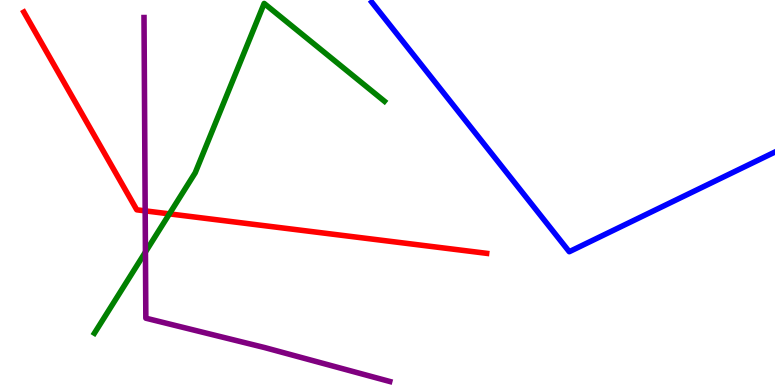[{'lines': ['blue', 'red'], 'intersections': []}, {'lines': ['green', 'red'], 'intersections': [{'x': 2.19, 'y': 4.44}]}, {'lines': ['purple', 'red'], 'intersections': [{'x': 1.87, 'y': 4.52}]}, {'lines': ['blue', 'green'], 'intersections': []}, {'lines': ['blue', 'purple'], 'intersections': []}, {'lines': ['green', 'purple'], 'intersections': [{'x': 1.88, 'y': 3.45}]}]